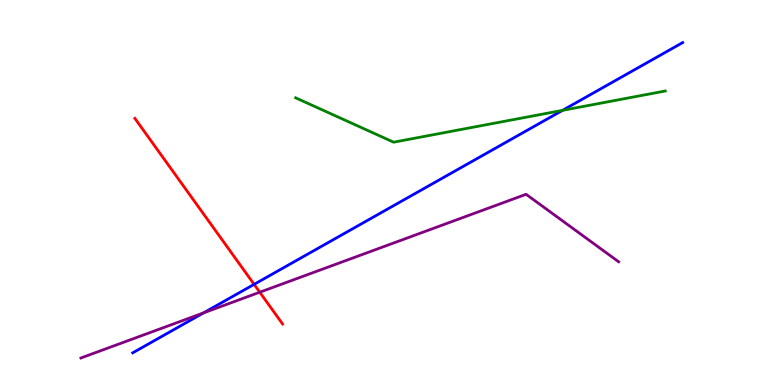[{'lines': ['blue', 'red'], 'intersections': [{'x': 3.28, 'y': 2.61}]}, {'lines': ['green', 'red'], 'intersections': []}, {'lines': ['purple', 'red'], 'intersections': [{'x': 3.35, 'y': 2.41}]}, {'lines': ['blue', 'green'], 'intersections': [{'x': 7.26, 'y': 7.13}]}, {'lines': ['blue', 'purple'], 'intersections': [{'x': 2.63, 'y': 1.87}]}, {'lines': ['green', 'purple'], 'intersections': []}]